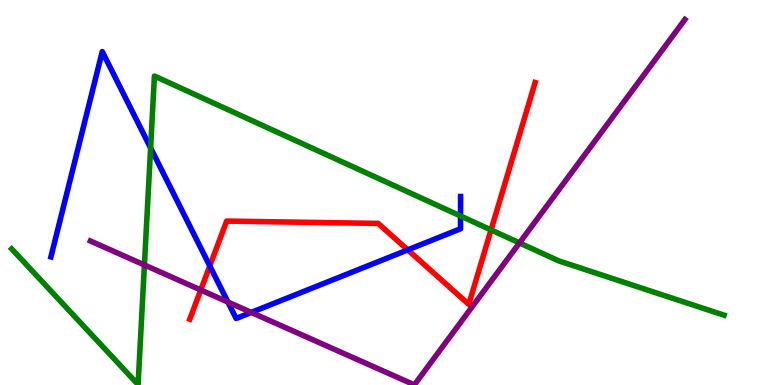[{'lines': ['blue', 'red'], 'intersections': [{'x': 2.71, 'y': 3.09}, {'x': 5.26, 'y': 3.51}]}, {'lines': ['green', 'red'], 'intersections': [{'x': 6.34, 'y': 4.03}]}, {'lines': ['purple', 'red'], 'intersections': [{'x': 2.59, 'y': 2.47}]}, {'lines': ['blue', 'green'], 'intersections': [{'x': 1.94, 'y': 6.16}, {'x': 5.94, 'y': 4.39}]}, {'lines': ['blue', 'purple'], 'intersections': [{'x': 2.94, 'y': 2.15}, {'x': 3.24, 'y': 1.89}]}, {'lines': ['green', 'purple'], 'intersections': [{'x': 1.86, 'y': 3.12}, {'x': 6.7, 'y': 3.69}]}]